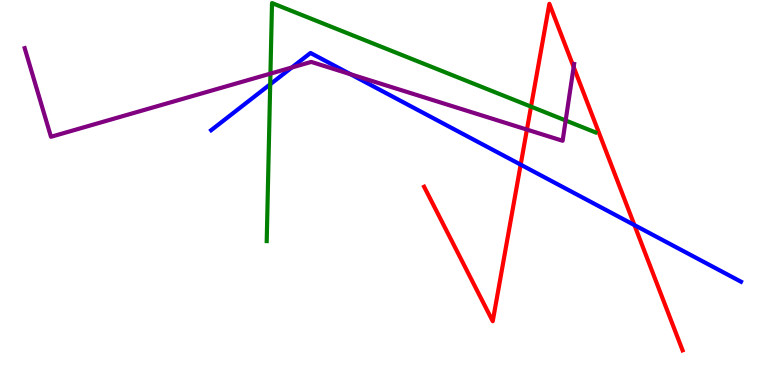[{'lines': ['blue', 'red'], 'intersections': [{'x': 6.72, 'y': 5.72}, {'x': 8.19, 'y': 4.15}]}, {'lines': ['green', 'red'], 'intersections': [{'x': 6.85, 'y': 7.23}]}, {'lines': ['purple', 'red'], 'intersections': [{'x': 6.8, 'y': 6.63}, {'x': 7.4, 'y': 8.26}]}, {'lines': ['blue', 'green'], 'intersections': [{'x': 3.49, 'y': 7.81}]}, {'lines': ['blue', 'purple'], 'intersections': [{'x': 3.77, 'y': 8.25}, {'x': 4.52, 'y': 8.07}]}, {'lines': ['green', 'purple'], 'intersections': [{'x': 3.49, 'y': 8.09}, {'x': 7.3, 'y': 6.87}]}]